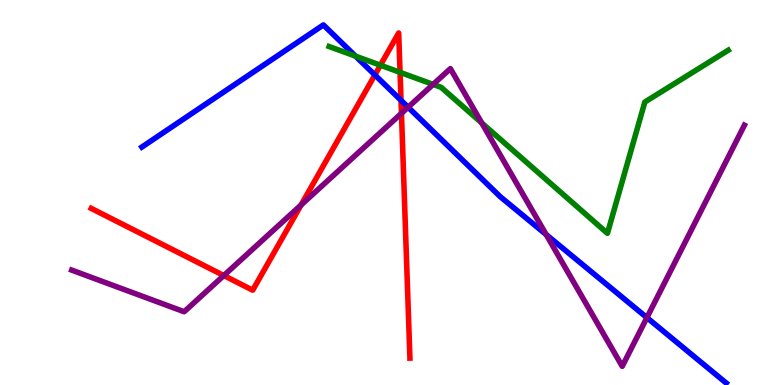[{'lines': ['blue', 'red'], 'intersections': [{'x': 4.84, 'y': 8.05}, {'x': 5.17, 'y': 7.39}]}, {'lines': ['green', 'red'], 'intersections': [{'x': 4.91, 'y': 8.31}, {'x': 5.16, 'y': 8.12}]}, {'lines': ['purple', 'red'], 'intersections': [{'x': 2.89, 'y': 2.84}, {'x': 3.88, 'y': 4.68}, {'x': 5.18, 'y': 7.06}]}, {'lines': ['blue', 'green'], 'intersections': [{'x': 4.59, 'y': 8.54}]}, {'lines': ['blue', 'purple'], 'intersections': [{'x': 5.27, 'y': 7.21}, {'x': 7.05, 'y': 3.91}, {'x': 8.35, 'y': 1.75}]}, {'lines': ['green', 'purple'], 'intersections': [{'x': 5.59, 'y': 7.81}, {'x': 6.22, 'y': 6.81}]}]